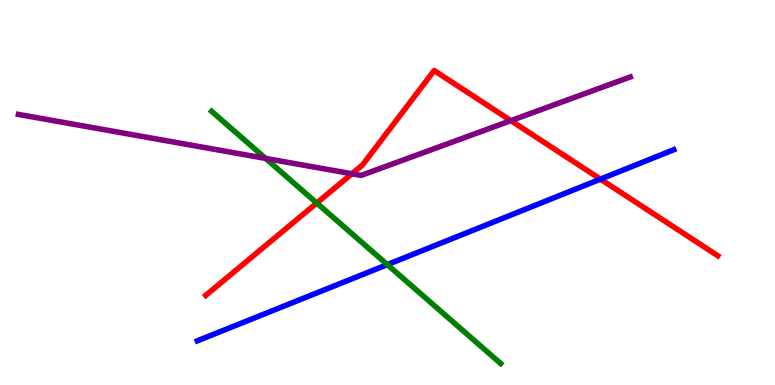[{'lines': ['blue', 'red'], 'intersections': [{'x': 7.75, 'y': 5.35}]}, {'lines': ['green', 'red'], 'intersections': [{'x': 4.09, 'y': 4.73}]}, {'lines': ['purple', 'red'], 'intersections': [{'x': 4.54, 'y': 5.49}, {'x': 6.59, 'y': 6.87}]}, {'lines': ['blue', 'green'], 'intersections': [{'x': 5.0, 'y': 3.13}]}, {'lines': ['blue', 'purple'], 'intersections': []}, {'lines': ['green', 'purple'], 'intersections': [{'x': 3.43, 'y': 5.89}]}]